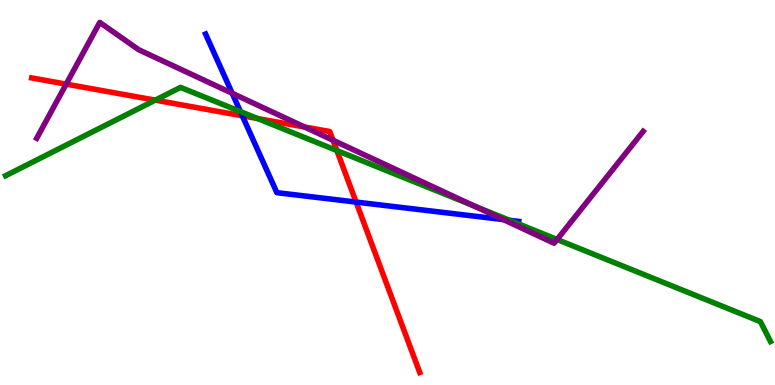[{'lines': ['blue', 'red'], 'intersections': [{'x': 3.13, 'y': 6.99}, {'x': 4.59, 'y': 4.75}]}, {'lines': ['green', 'red'], 'intersections': [{'x': 2.0, 'y': 7.4}, {'x': 3.33, 'y': 6.92}, {'x': 4.35, 'y': 6.09}]}, {'lines': ['purple', 'red'], 'intersections': [{'x': 0.854, 'y': 7.81}, {'x': 3.93, 'y': 6.7}, {'x': 4.3, 'y': 6.36}]}, {'lines': ['blue', 'green'], 'intersections': [{'x': 3.1, 'y': 7.1}, {'x': 6.58, 'y': 4.28}]}, {'lines': ['blue', 'purple'], 'intersections': [{'x': 3.0, 'y': 7.58}, {'x': 6.5, 'y': 4.3}]}, {'lines': ['green', 'purple'], 'intersections': [{'x': 6.12, 'y': 4.65}, {'x': 7.19, 'y': 3.78}]}]